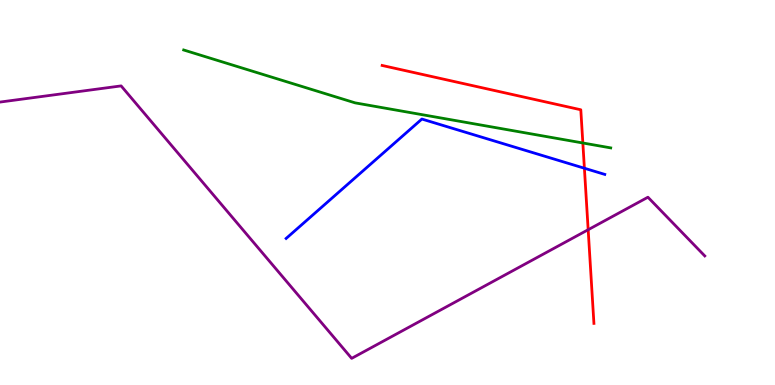[{'lines': ['blue', 'red'], 'intersections': [{'x': 7.54, 'y': 5.63}]}, {'lines': ['green', 'red'], 'intersections': [{'x': 7.52, 'y': 6.29}]}, {'lines': ['purple', 'red'], 'intersections': [{'x': 7.59, 'y': 4.03}]}, {'lines': ['blue', 'green'], 'intersections': []}, {'lines': ['blue', 'purple'], 'intersections': []}, {'lines': ['green', 'purple'], 'intersections': []}]